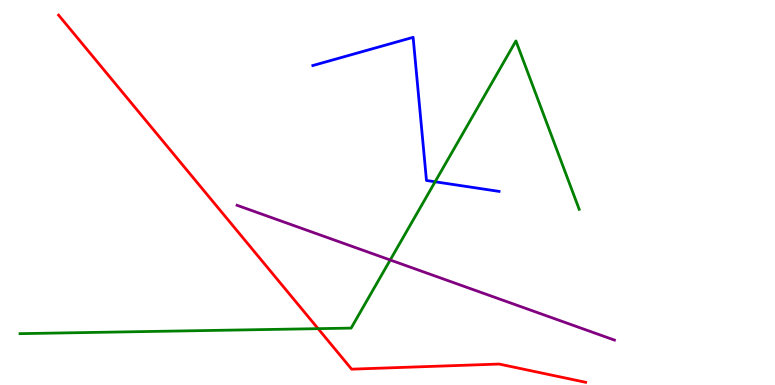[{'lines': ['blue', 'red'], 'intersections': []}, {'lines': ['green', 'red'], 'intersections': [{'x': 4.1, 'y': 1.46}]}, {'lines': ['purple', 'red'], 'intersections': []}, {'lines': ['blue', 'green'], 'intersections': [{'x': 5.61, 'y': 5.28}]}, {'lines': ['blue', 'purple'], 'intersections': []}, {'lines': ['green', 'purple'], 'intersections': [{'x': 5.04, 'y': 3.25}]}]